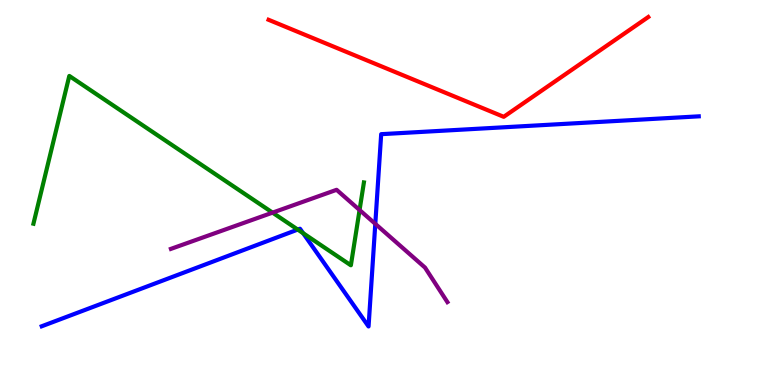[{'lines': ['blue', 'red'], 'intersections': []}, {'lines': ['green', 'red'], 'intersections': []}, {'lines': ['purple', 'red'], 'intersections': []}, {'lines': ['blue', 'green'], 'intersections': [{'x': 3.84, 'y': 4.04}, {'x': 3.91, 'y': 3.94}]}, {'lines': ['blue', 'purple'], 'intersections': [{'x': 4.84, 'y': 4.19}]}, {'lines': ['green', 'purple'], 'intersections': [{'x': 3.52, 'y': 4.48}, {'x': 4.64, 'y': 4.55}]}]